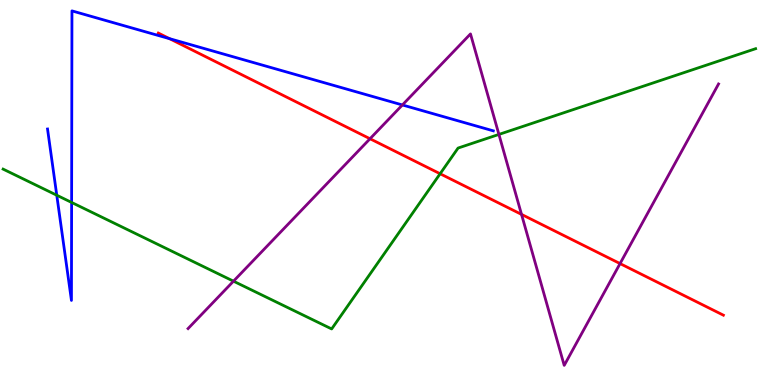[{'lines': ['blue', 'red'], 'intersections': [{'x': 2.19, 'y': 9.0}]}, {'lines': ['green', 'red'], 'intersections': [{'x': 5.68, 'y': 5.49}]}, {'lines': ['purple', 'red'], 'intersections': [{'x': 4.77, 'y': 6.4}, {'x': 6.73, 'y': 4.43}, {'x': 8.0, 'y': 3.15}]}, {'lines': ['blue', 'green'], 'intersections': [{'x': 0.732, 'y': 4.93}, {'x': 0.924, 'y': 4.74}]}, {'lines': ['blue', 'purple'], 'intersections': [{'x': 5.19, 'y': 7.27}]}, {'lines': ['green', 'purple'], 'intersections': [{'x': 3.01, 'y': 2.7}, {'x': 6.44, 'y': 6.51}]}]